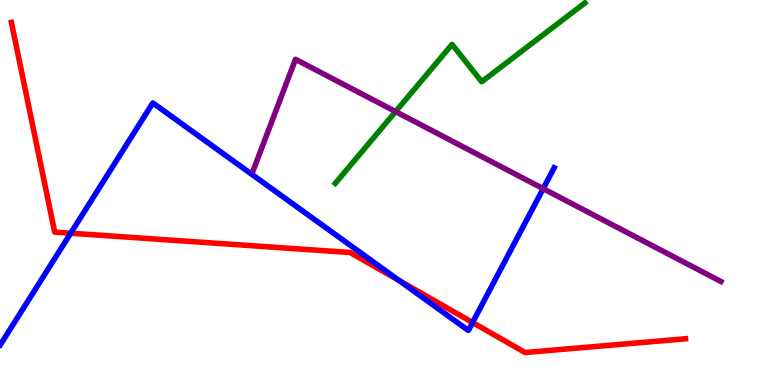[{'lines': ['blue', 'red'], 'intersections': [{'x': 0.912, 'y': 3.94}, {'x': 5.15, 'y': 2.71}, {'x': 6.1, 'y': 1.62}]}, {'lines': ['green', 'red'], 'intersections': []}, {'lines': ['purple', 'red'], 'intersections': []}, {'lines': ['blue', 'green'], 'intersections': []}, {'lines': ['blue', 'purple'], 'intersections': [{'x': 7.01, 'y': 5.1}]}, {'lines': ['green', 'purple'], 'intersections': [{'x': 5.1, 'y': 7.1}]}]